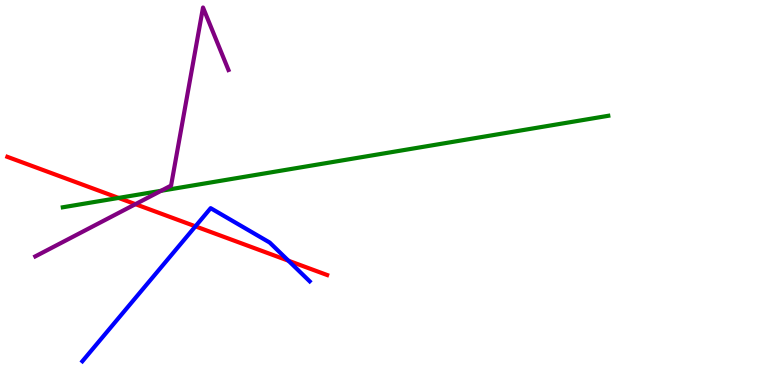[{'lines': ['blue', 'red'], 'intersections': [{'x': 2.52, 'y': 4.12}, {'x': 3.72, 'y': 3.23}]}, {'lines': ['green', 'red'], 'intersections': [{'x': 1.53, 'y': 4.86}]}, {'lines': ['purple', 'red'], 'intersections': [{'x': 1.75, 'y': 4.7}]}, {'lines': ['blue', 'green'], 'intersections': []}, {'lines': ['blue', 'purple'], 'intersections': []}, {'lines': ['green', 'purple'], 'intersections': [{'x': 2.08, 'y': 5.04}]}]